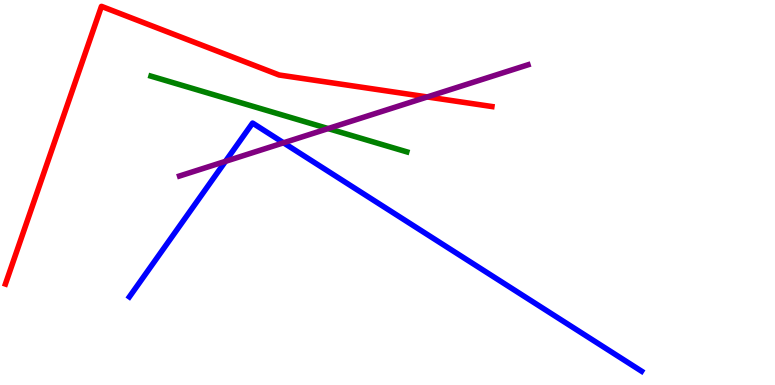[{'lines': ['blue', 'red'], 'intersections': []}, {'lines': ['green', 'red'], 'intersections': []}, {'lines': ['purple', 'red'], 'intersections': [{'x': 5.51, 'y': 7.48}]}, {'lines': ['blue', 'green'], 'intersections': []}, {'lines': ['blue', 'purple'], 'intersections': [{'x': 2.91, 'y': 5.81}, {'x': 3.66, 'y': 6.29}]}, {'lines': ['green', 'purple'], 'intersections': [{'x': 4.23, 'y': 6.66}]}]